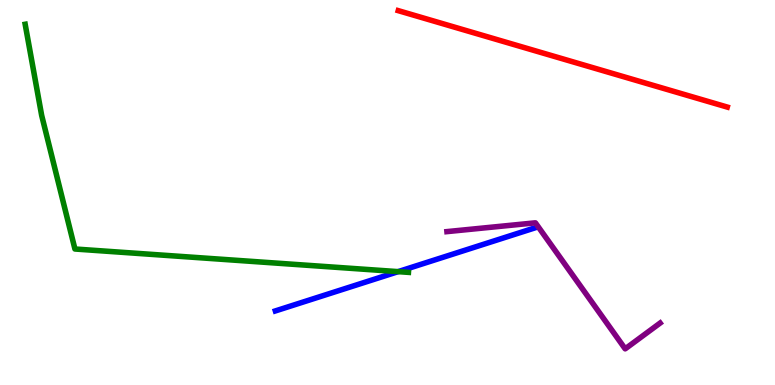[{'lines': ['blue', 'red'], 'intersections': []}, {'lines': ['green', 'red'], 'intersections': []}, {'lines': ['purple', 'red'], 'intersections': []}, {'lines': ['blue', 'green'], 'intersections': [{'x': 5.14, 'y': 2.94}]}, {'lines': ['blue', 'purple'], 'intersections': []}, {'lines': ['green', 'purple'], 'intersections': []}]